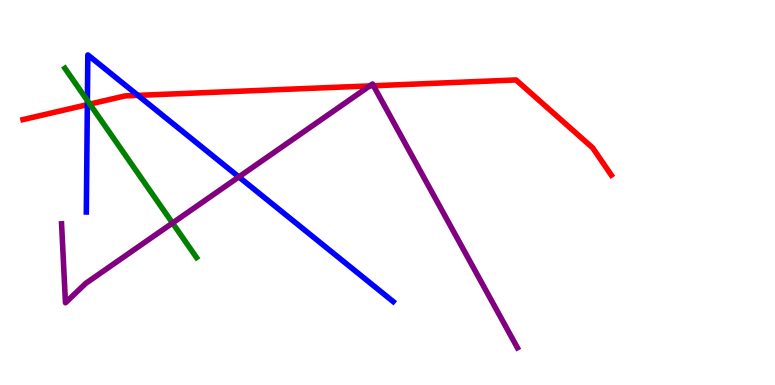[{'lines': ['blue', 'red'], 'intersections': [{'x': 1.13, 'y': 7.28}, {'x': 1.78, 'y': 7.52}]}, {'lines': ['green', 'red'], 'intersections': [{'x': 1.16, 'y': 7.3}]}, {'lines': ['purple', 'red'], 'intersections': [{'x': 4.77, 'y': 7.77}, {'x': 4.82, 'y': 7.77}]}, {'lines': ['blue', 'green'], 'intersections': [{'x': 1.13, 'y': 7.39}]}, {'lines': ['blue', 'purple'], 'intersections': [{'x': 3.08, 'y': 5.41}]}, {'lines': ['green', 'purple'], 'intersections': [{'x': 2.23, 'y': 4.21}]}]